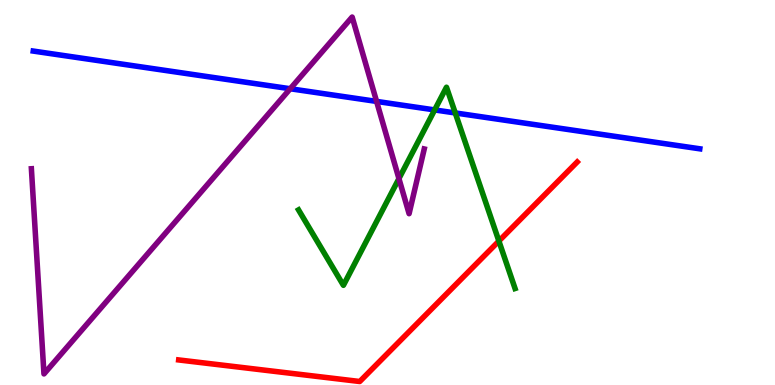[{'lines': ['blue', 'red'], 'intersections': []}, {'lines': ['green', 'red'], 'intersections': [{'x': 6.44, 'y': 3.74}]}, {'lines': ['purple', 'red'], 'intersections': []}, {'lines': ['blue', 'green'], 'intersections': [{'x': 5.61, 'y': 7.14}, {'x': 5.87, 'y': 7.07}]}, {'lines': ['blue', 'purple'], 'intersections': [{'x': 3.74, 'y': 7.69}, {'x': 4.86, 'y': 7.37}]}, {'lines': ['green', 'purple'], 'intersections': [{'x': 5.15, 'y': 5.36}]}]